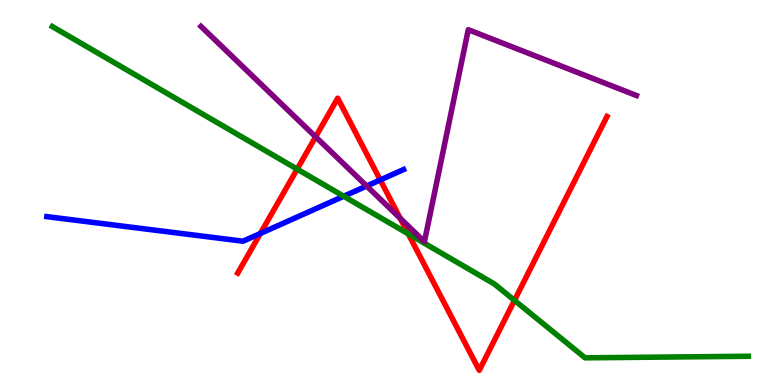[{'lines': ['blue', 'red'], 'intersections': [{'x': 3.36, 'y': 3.94}, {'x': 4.91, 'y': 5.33}]}, {'lines': ['green', 'red'], 'intersections': [{'x': 3.83, 'y': 5.61}, {'x': 5.27, 'y': 3.93}, {'x': 6.64, 'y': 2.2}]}, {'lines': ['purple', 'red'], 'intersections': [{'x': 4.07, 'y': 6.45}, {'x': 5.16, 'y': 4.33}]}, {'lines': ['blue', 'green'], 'intersections': [{'x': 4.44, 'y': 4.9}]}, {'lines': ['blue', 'purple'], 'intersections': [{'x': 4.73, 'y': 5.17}]}, {'lines': ['green', 'purple'], 'intersections': []}]